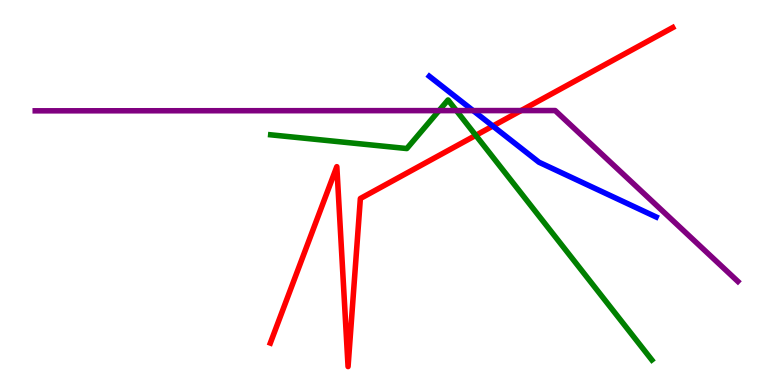[{'lines': ['blue', 'red'], 'intersections': [{'x': 6.36, 'y': 6.73}]}, {'lines': ['green', 'red'], 'intersections': [{'x': 6.14, 'y': 6.48}]}, {'lines': ['purple', 'red'], 'intersections': [{'x': 6.72, 'y': 7.13}]}, {'lines': ['blue', 'green'], 'intersections': []}, {'lines': ['blue', 'purple'], 'intersections': [{'x': 6.1, 'y': 7.13}]}, {'lines': ['green', 'purple'], 'intersections': [{'x': 5.66, 'y': 7.13}, {'x': 5.89, 'y': 7.13}]}]